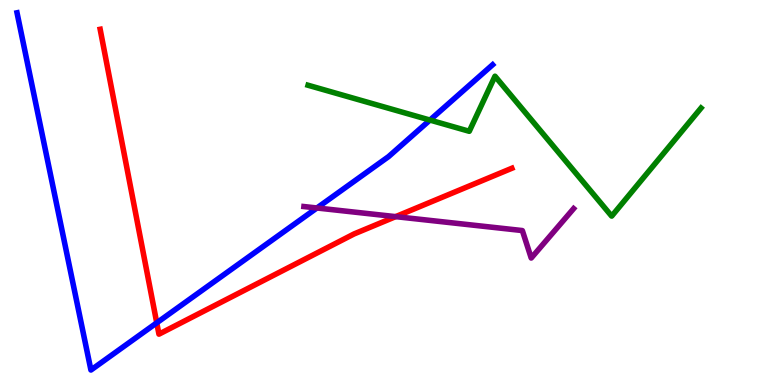[{'lines': ['blue', 'red'], 'intersections': [{'x': 2.02, 'y': 1.61}]}, {'lines': ['green', 'red'], 'intersections': []}, {'lines': ['purple', 'red'], 'intersections': [{'x': 5.11, 'y': 4.37}]}, {'lines': ['blue', 'green'], 'intersections': [{'x': 5.55, 'y': 6.88}]}, {'lines': ['blue', 'purple'], 'intersections': [{'x': 4.09, 'y': 4.6}]}, {'lines': ['green', 'purple'], 'intersections': []}]